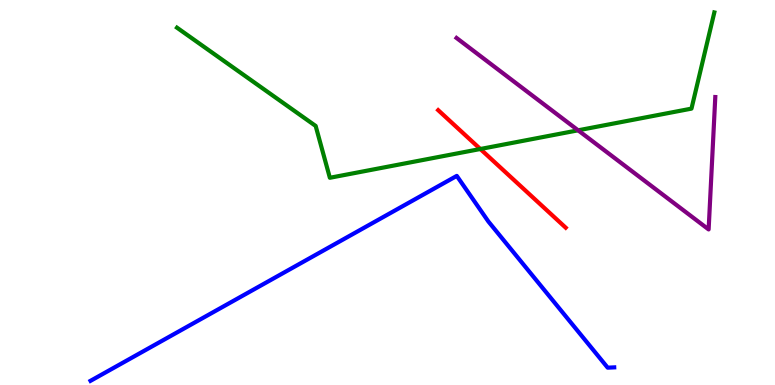[{'lines': ['blue', 'red'], 'intersections': []}, {'lines': ['green', 'red'], 'intersections': [{'x': 6.2, 'y': 6.13}]}, {'lines': ['purple', 'red'], 'intersections': []}, {'lines': ['blue', 'green'], 'intersections': []}, {'lines': ['blue', 'purple'], 'intersections': []}, {'lines': ['green', 'purple'], 'intersections': [{'x': 7.46, 'y': 6.62}]}]